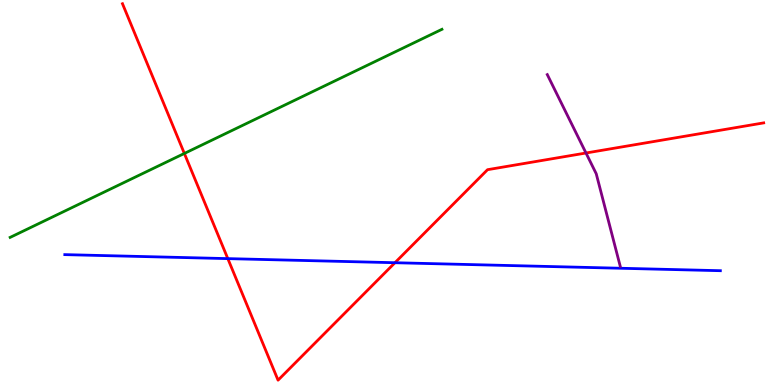[{'lines': ['blue', 'red'], 'intersections': [{'x': 2.94, 'y': 3.28}, {'x': 5.1, 'y': 3.18}]}, {'lines': ['green', 'red'], 'intersections': [{'x': 2.38, 'y': 6.01}]}, {'lines': ['purple', 'red'], 'intersections': [{'x': 7.56, 'y': 6.03}]}, {'lines': ['blue', 'green'], 'intersections': []}, {'lines': ['blue', 'purple'], 'intersections': []}, {'lines': ['green', 'purple'], 'intersections': []}]